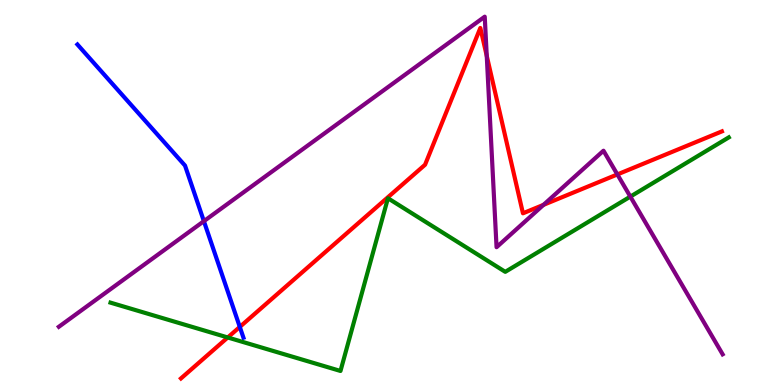[{'lines': ['blue', 'red'], 'intersections': [{'x': 3.09, 'y': 1.51}]}, {'lines': ['green', 'red'], 'intersections': [{'x': 2.94, 'y': 1.23}]}, {'lines': ['purple', 'red'], 'intersections': [{'x': 6.28, 'y': 8.55}, {'x': 7.01, 'y': 4.68}, {'x': 7.97, 'y': 5.47}]}, {'lines': ['blue', 'green'], 'intersections': []}, {'lines': ['blue', 'purple'], 'intersections': [{'x': 2.63, 'y': 4.26}]}, {'lines': ['green', 'purple'], 'intersections': [{'x': 8.13, 'y': 4.89}]}]